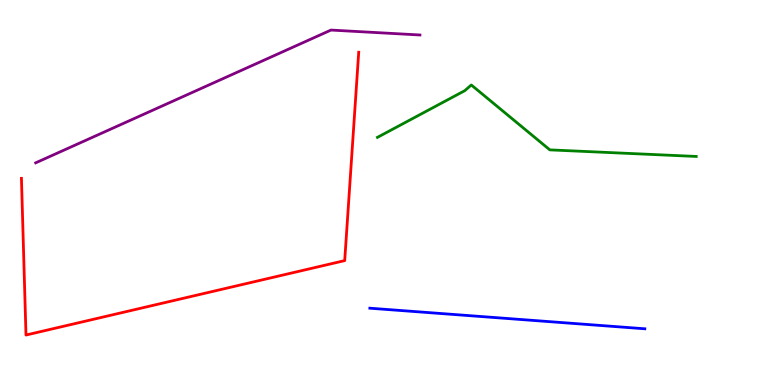[{'lines': ['blue', 'red'], 'intersections': []}, {'lines': ['green', 'red'], 'intersections': []}, {'lines': ['purple', 'red'], 'intersections': []}, {'lines': ['blue', 'green'], 'intersections': []}, {'lines': ['blue', 'purple'], 'intersections': []}, {'lines': ['green', 'purple'], 'intersections': []}]